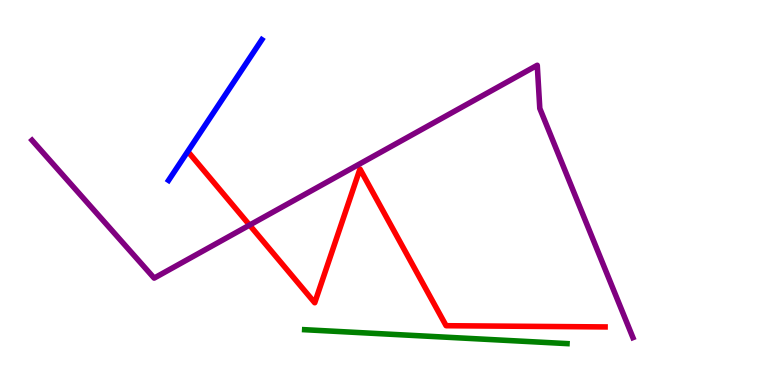[{'lines': ['blue', 'red'], 'intersections': []}, {'lines': ['green', 'red'], 'intersections': []}, {'lines': ['purple', 'red'], 'intersections': [{'x': 3.22, 'y': 4.15}]}, {'lines': ['blue', 'green'], 'intersections': []}, {'lines': ['blue', 'purple'], 'intersections': []}, {'lines': ['green', 'purple'], 'intersections': []}]